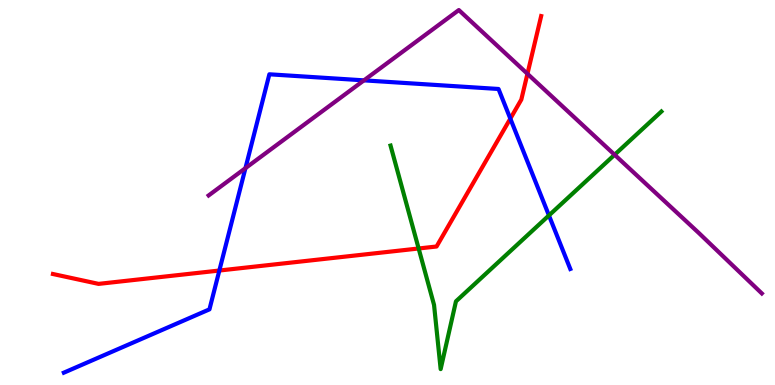[{'lines': ['blue', 'red'], 'intersections': [{'x': 2.83, 'y': 2.97}, {'x': 6.58, 'y': 6.92}]}, {'lines': ['green', 'red'], 'intersections': [{'x': 5.4, 'y': 3.55}]}, {'lines': ['purple', 'red'], 'intersections': [{'x': 6.81, 'y': 8.08}]}, {'lines': ['blue', 'green'], 'intersections': [{'x': 7.08, 'y': 4.4}]}, {'lines': ['blue', 'purple'], 'intersections': [{'x': 3.17, 'y': 5.63}, {'x': 4.7, 'y': 7.91}]}, {'lines': ['green', 'purple'], 'intersections': [{'x': 7.93, 'y': 5.98}]}]